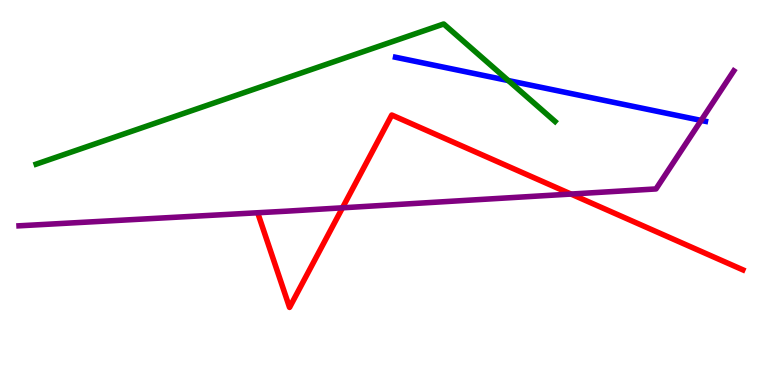[{'lines': ['blue', 'red'], 'intersections': []}, {'lines': ['green', 'red'], 'intersections': []}, {'lines': ['purple', 'red'], 'intersections': [{'x': 4.42, 'y': 4.6}, {'x': 7.37, 'y': 4.96}]}, {'lines': ['blue', 'green'], 'intersections': [{'x': 6.56, 'y': 7.91}]}, {'lines': ['blue', 'purple'], 'intersections': [{'x': 9.05, 'y': 6.87}]}, {'lines': ['green', 'purple'], 'intersections': []}]